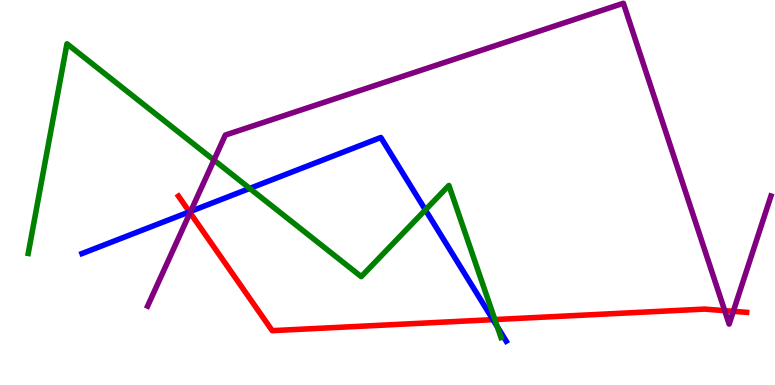[{'lines': ['blue', 'red'], 'intersections': [{'x': 2.44, 'y': 4.5}, {'x': 6.36, 'y': 1.7}]}, {'lines': ['green', 'red'], 'intersections': [{'x': 6.39, 'y': 1.7}]}, {'lines': ['purple', 'red'], 'intersections': [{'x': 2.45, 'y': 4.47}, {'x': 9.35, 'y': 1.93}, {'x': 9.46, 'y': 1.91}]}, {'lines': ['blue', 'green'], 'intersections': [{'x': 3.22, 'y': 5.11}, {'x': 5.49, 'y': 4.55}, {'x': 6.42, 'y': 1.51}]}, {'lines': ['blue', 'purple'], 'intersections': [{'x': 2.46, 'y': 4.51}]}, {'lines': ['green', 'purple'], 'intersections': [{'x': 2.76, 'y': 5.84}]}]